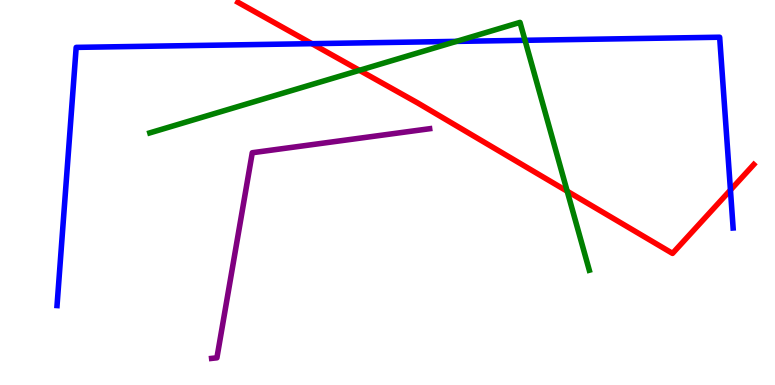[{'lines': ['blue', 'red'], 'intersections': [{'x': 4.02, 'y': 8.87}, {'x': 9.43, 'y': 5.06}]}, {'lines': ['green', 'red'], 'intersections': [{'x': 4.64, 'y': 8.17}, {'x': 7.32, 'y': 5.03}]}, {'lines': ['purple', 'red'], 'intersections': []}, {'lines': ['blue', 'green'], 'intersections': [{'x': 5.89, 'y': 8.93}, {'x': 6.77, 'y': 8.95}]}, {'lines': ['blue', 'purple'], 'intersections': []}, {'lines': ['green', 'purple'], 'intersections': []}]